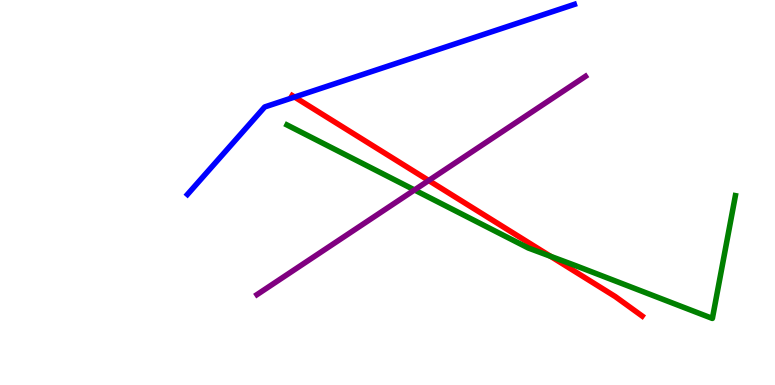[{'lines': ['blue', 'red'], 'intersections': [{'x': 3.8, 'y': 7.48}]}, {'lines': ['green', 'red'], 'intersections': [{'x': 7.1, 'y': 3.34}]}, {'lines': ['purple', 'red'], 'intersections': [{'x': 5.53, 'y': 5.31}]}, {'lines': ['blue', 'green'], 'intersections': []}, {'lines': ['blue', 'purple'], 'intersections': []}, {'lines': ['green', 'purple'], 'intersections': [{'x': 5.35, 'y': 5.07}]}]